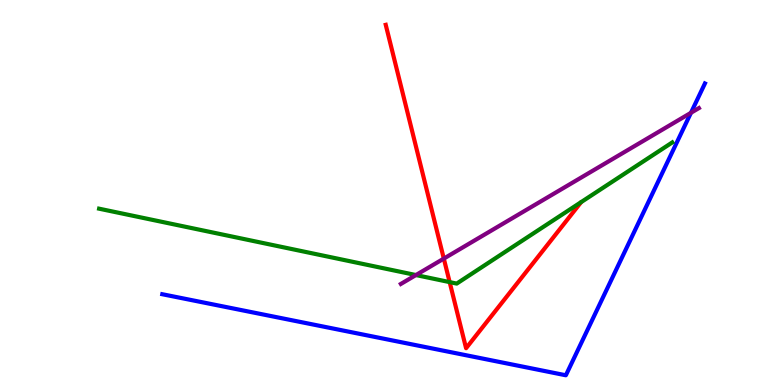[{'lines': ['blue', 'red'], 'intersections': []}, {'lines': ['green', 'red'], 'intersections': [{'x': 5.8, 'y': 2.67}]}, {'lines': ['purple', 'red'], 'intersections': [{'x': 5.73, 'y': 3.28}]}, {'lines': ['blue', 'green'], 'intersections': []}, {'lines': ['blue', 'purple'], 'intersections': [{'x': 8.92, 'y': 7.07}]}, {'lines': ['green', 'purple'], 'intersections': [{'x': 5.37, 'y': 2.86}]}]